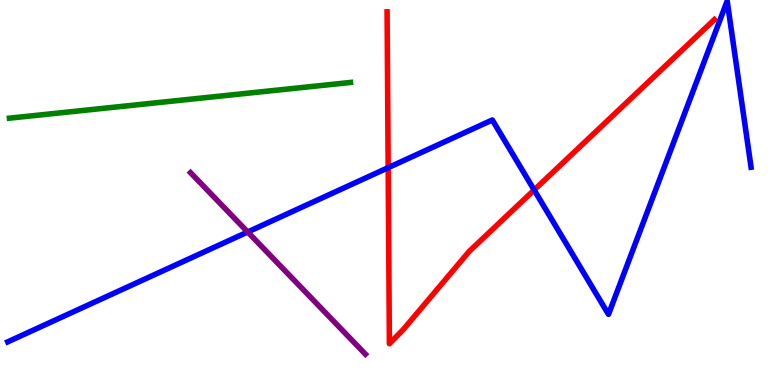[{'lines': ['blue', 'red'], 'intersections': [{'x': 5.01, 'y': 5.65}, {'x': 6.89, 'y': 5.07}]}, {'lines': ['green', 'red'], 'intersections': []}, {'lines': ['purple', 'red'], 'intersections': []}, {'lines': ['blue', 'green'], 'intersections': []}, {'lines': ['blue', 'purple'], 'intersections': [{'x': 3.2, 'y': 3.97}]}, {'lines': ['green', 'purple'], 'intersections': []}]